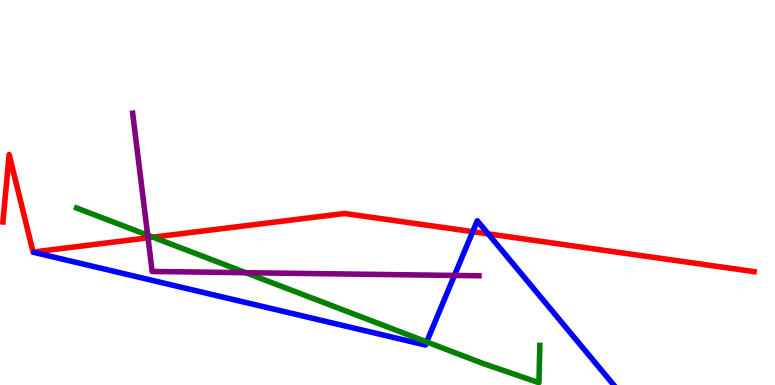[{'lines': ['blue', 'red'], 'intersections': [{'x': 6.1, 'y': 3.98}, {'x': 6.3, 'y': 3.93}]}, {'lines': ['green', 'red'], 'intersections': [{'x': 1.97, 'y': 3.84}]}, {'lines': ['purple', 'red'], 'intersections': [{'x': 1.91, 'y': 3.82}]}, {'lines': ['blue', 'green'], 'intersections': [{'x': 5.51, 'y': 1.12}]}, {'lines': ['blue', 'purple'], 'intersections': [{'x': 5.86, 'y': 2.85}]}, {'lines': ['green', 'purple'], 'intersections': [{'x': 1.91, 'y': 3.89}, {'x': 3.17, 'y': 2.92}]}]